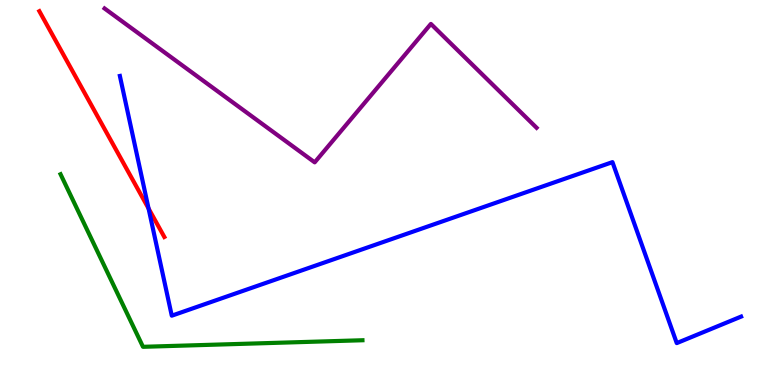[{'lines': ['blue', 'red'], 'intersections': [{'x': 1.92, 'y': 4.58}]}, {'lines': ['green', 'red'], 'intersections': []}, {'lines': ['purple', 'red'], 'intersections': []}, {'lines': ['blue', 'green'], 'intersections': []}, {'lines': ['blue', 'purple'], 'intersections': []}, {'lines': ['green', 'purple'], 'intersections': []}]